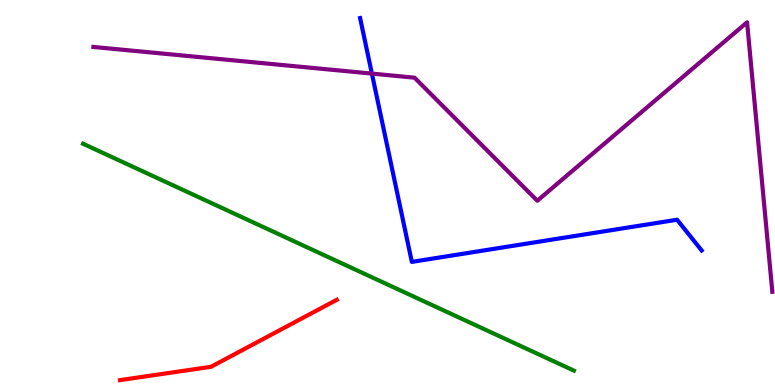[{'lines': ['blue', 'red'], 'intersections': []}, {'lines': ['green', 'red'], 'intersections': []}, {'lines': ['purple', 'red'], 'intersections': []}, {'lines': ['blue', 'green'], 'intersections': []}, {'lines': ['blue', 'purple'], 'intersections': [{'x': 4.8, 'y': 8.09}]}, {'lines': ['green', 'purple'], 'intersections': []}]